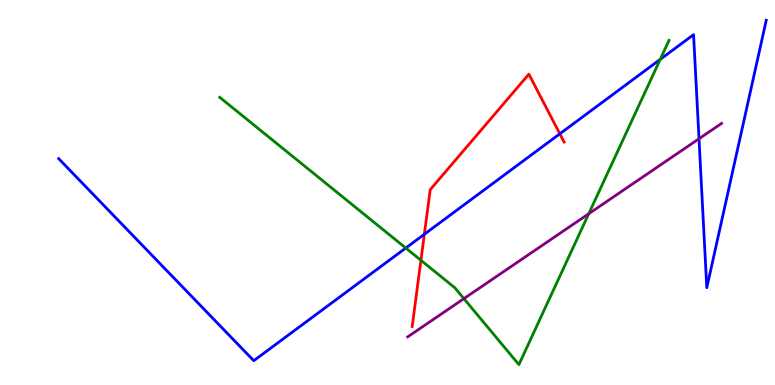[{'lines': ['blue', 'red'], 'intersections': [{'x': 5.48, 'y': 3.92}, {'x': 7.22, 'y': 6.52}]}, {'lines': ['green', 'red'], 'intersections': [{'x': 5.43, 'y': 3.24}]}, {'lines': ['purple', 'red'], 'intersections': []}, {'lines': ['blue', 'green'], 'intersections': [{'x': 5.24, 'y': 3.56}, {'x': 8.52, 'y': 8.46}]}, {'lines': ['blue', 'purple'], 'intersections': [{'x': 9.02, 'y': 6.4}]}, {'lines': ['green', 'purple'], 'intersections': [{'x': 5.99, 'y': 2.24}, {'x': 7.6, 'y': 4.45}]}]